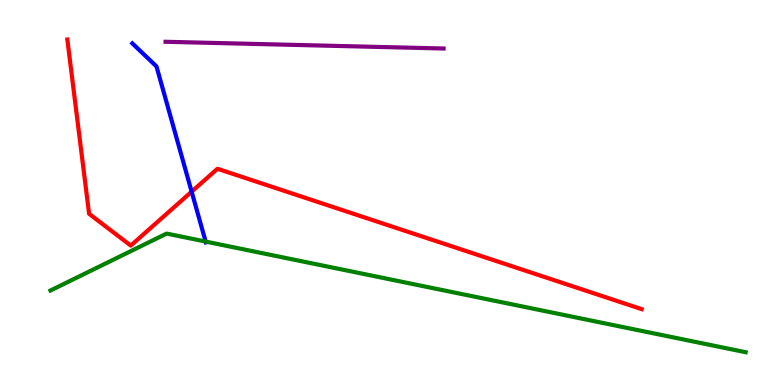[{'lines': ['blue', 'red'], 'intersections': [{'x': 2.47, 'y': 5.02}]}, {'lines': ['green', 'red'], 'intersections': []}, {'lines': ['purple', 'red'], 'intersections': []}, {'lines': ['blue', 'green'], 'intersections': [{'x': 2.65, 'y': 3.73}]}, {'lines': ['blue', 'purple'], 'intersections': []}, {'lines': ['green', 'purple'], 'intersections': []}]